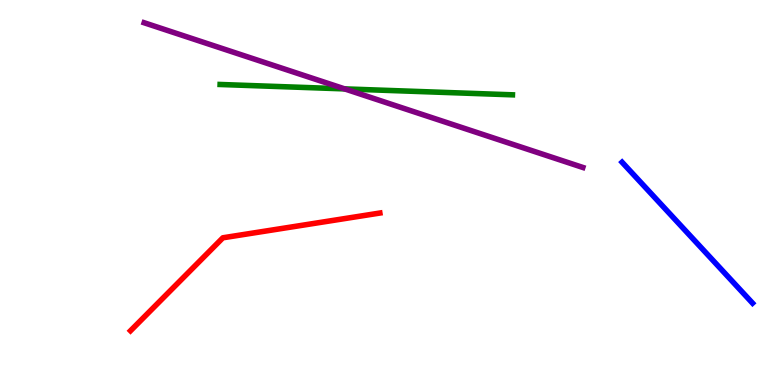[{'lines': ['blue', 'red'], 'intersections': []}, {'lines': ['green', 'red'], 'intersections': []}, {'lines': ['purple', 'red'], 'intersections': []}, {'lines': ['blue', 'green'], 'intersections': []}, {'lines': ['blue', 'purple'], 'intersections': []}, {'lines': ['green', 'purple'], 'intersections': [{'x': 4.45, 'y': 7.69}]}]